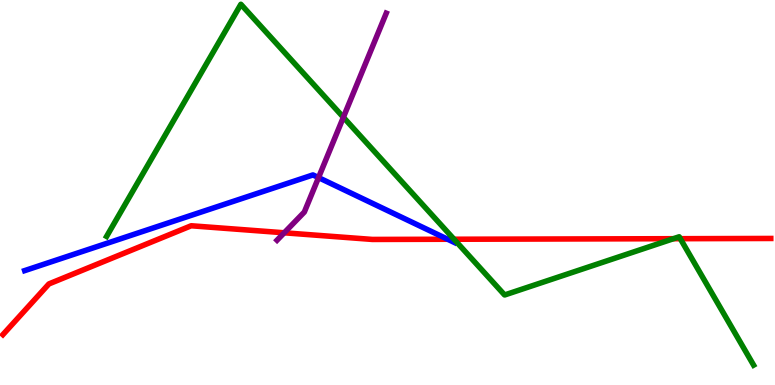[{'lines': ['blue', 'red'], 'intersections': [{'x': 5.78, 'y': 3.79}]}, {'lines': ['green', 'red'], 'intersections': [{'x': 5.86, 'y': 3.79}, {'x': 8.69, 'y': 3.8}, {'x': 8.78, 'y': 3.8}]}, {'lines': ['purple', 'red'], 'intersections': [{'x': 3.67, 'y': 3.95}]}, {'lines': ['blue', 'green'], 'intersections': []}, {'lines': ['blue', 'purple'], 'intersections': [{'x': 4.11, 'y': 5.39}]}, {'lines': ['green', 'purple'], 'intersections': [{'x': 4.43, 'y': 6.95}]}]